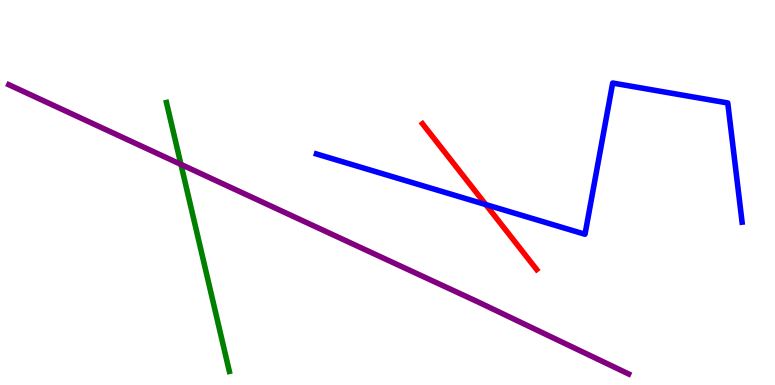[{'lines': ['blue', 'red'], 'intersections': [{'x': 6.27, 'y': 4.69}]}, {'lines': ['green', 'red'], 'intersections': []}, {'lines': ['purple', 'red'], 'intersections': []}, {'lines': ['blue', 'green'], 'intersections': []}, {'lines': ['blue', 'purple'], 'intersections': []}, {'lines': ['green', 'purple'], 'intersections': [{'x': 2.33, 'y': 5.73}]}]